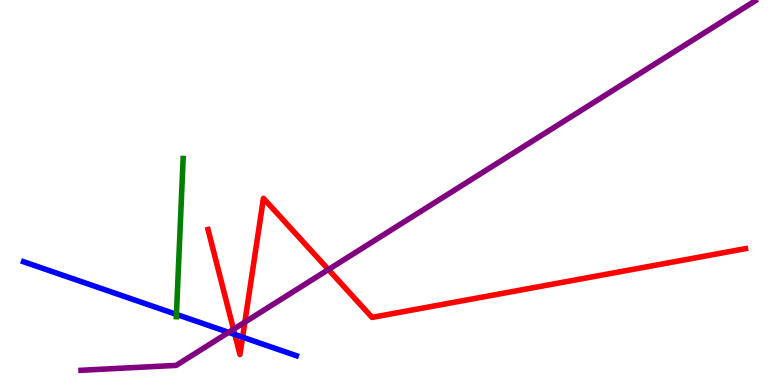[{'lines': ['blue', 'red'], 'intersections': [{'x': 3.03, 'y': 1.31}, {'x': 3.13, 'y': 1.24}]}, {'lines': ['green', 'red'], 'intersections': []}, {'lines': ['purple', 'red'], 'intersections': [{'x': 3.01, 'y': 1.45}, {'x': 3.16, 'y': 1.63}, {'x': 4.24, 'y': 3.0}]}, {'lines': ['blue', 'green'], 'intersections': [{'x': 2.28, 'y': 1.83}]}, {'lines': ['blue', 'purple'], 'intersections': [{'x': 2.95, 'y': 1.37}]}, {'lines': ['green', 'purple'], 'intersections': []}]